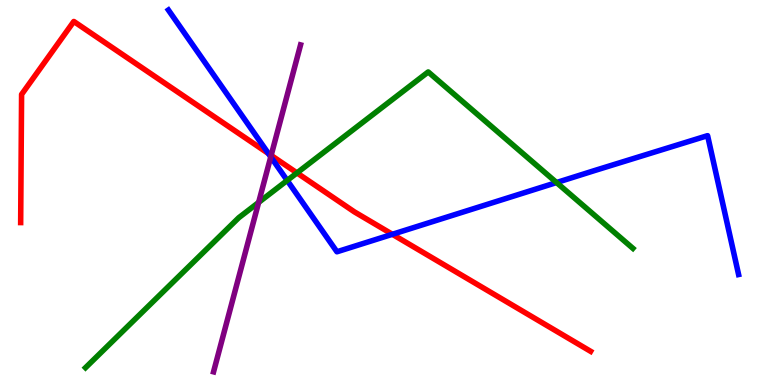[{'lines': ['blue', 'red'], 'intersections': [{'x': 3.46, 'y': 6.01}, {'x': 5.06, 'y': 3.91}]}, {'lines': ['green', 'red'], 'intersections': [{'x': 3.83, 'y': 5.51}]}, {'lines': ['purple', 'red'], 'intersections': [{'x': 3.5, 'y': 5.96}]}, {'lines': ['blue', 'green'], 'intersections': [{'x': 3.71, 'y': 5.31}, {'x': 7.18, 'y': 5.26}]}, {'lines': ['blue', 'purple'], 'intersections': [{'x': 3.49, 'y': 5.93}]}, {'lines': ['green', 'purple'], 'intersections': [{'x': 3.34, 'y': 4.74}]}]